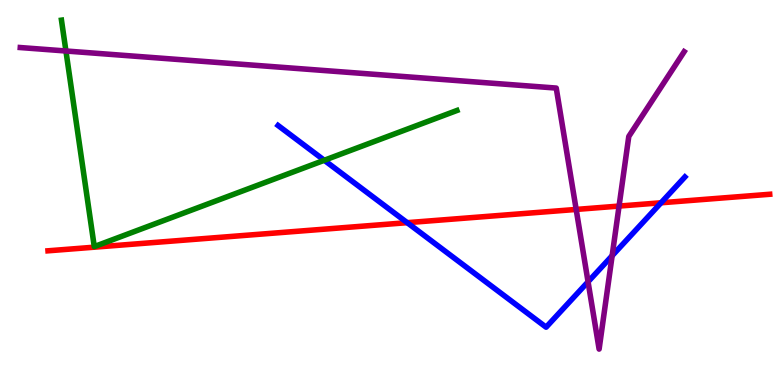[{'lines': ['blue', 'red'], 'intersections': [{'x': 5.25, 'y': 4.22}, {'x': 8.53, 'y': 4.73}]}, {'lines': ['green', 'red'], 'intersections': []}, {'lines': ['purple', 'red'], 'intersections': [{'x': 7.43, 'y': 4.56}, {'x': 7.99, 'y': 4.65}]}, {'lines': ['blue', 'green'], 'intersections': [{'x': 4.18, 'y': 5.84}]}, {'lines': ['blue', 'purple'], 'intersections': [{'x': 7.59, 'y': 2.68}, {'x': 7.9, 'y': 3.36}]}, {'lines': ['green', 'purple'], 'intersections': [{'x': 0.851, 'y': 8.68}]}]